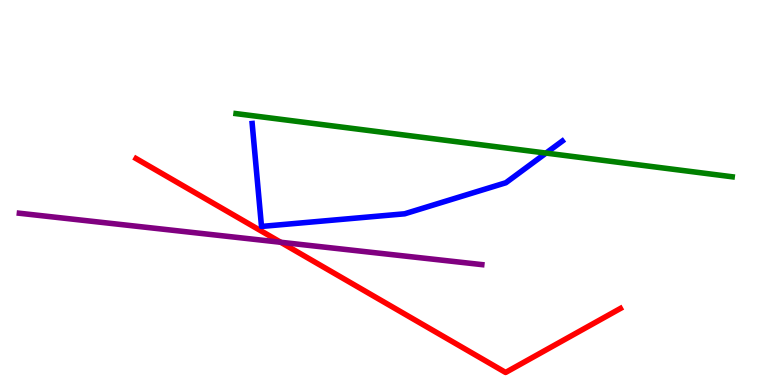[{'lines': ['blue', 'red'], 'intersections': []}, {'lines': ['green', 'red'], 'intersections': []}, {'lines': ['purple', 'red'], 'intersections': [{'x': 3.62, 'y': 3.71}]}, {'lines': ['blue', 'green'], 'intersections': [{'x': 7.05, 'y': 6.02}]}, {'lines': ['blue', 'purple'], 'intersections': []}, {'lines': ['green', 'purple'], 'intersections': []}]